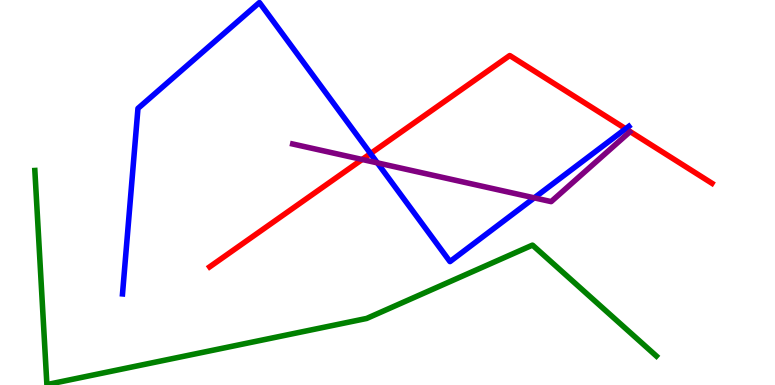[{'lines': ['blue', 'red'], 'intersections': [{'x': 4.78, 'y': 6.01}, {'x': 8.07, 'y': 6.66}]}, {'lines': ['green', 'red'], 'intersections': []}, {'lines': ['purple', 'red'], 'intersections': [{'x': 4.67, 'y': 5.86}]}, {'lines': ['blue', 'green'], 'intersections': []}, {'lines': ['blue', 'purple'], 'intersections': [{'x': 4.87, 'y': 5.77}, {'x': 6.89, 'y': 4.86}]}, {'lines': ['green', 'purple'], 'intersections': []}]